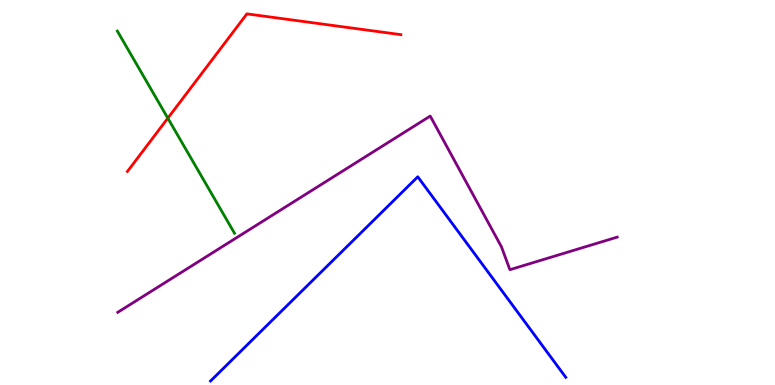[{'lines': ['blue', 'red'], 'intersections': []}, {'lines': ['green', 'red'], 'intersections': [{'x': 2.17, 'y': 6.93}]}, {'lines': ['purple', 'red'], 'intersections': []}, {'lines': ['blue', 'green'], 'intersections': []}, {'lines': ['blue', 'purple'], 'intersections': []}, {'lines': ['green', 'purple'], 'intersections': []}]